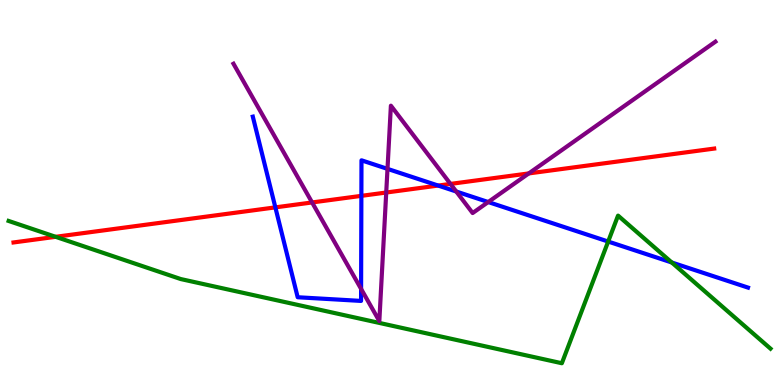[{'lines': ['blue', 'red'], 'intersections': [{'x': 3.55, 'y': 4.61}, {'x': 4.66, 'y': 4.91}, {'x': 5.65, 'y': 5.18}]}, {'lines': ['green', 'red'], 'intersections': [{'x': 0.718, 'y': 3.85}]}, {'lines': ['purple', 'red'], 'intersections': [{'x': 4.03, 'y': 4.74}, {'x': 4.98, 'y': 5.0}, {'x': 5.81, 'y': 5.22}, {'x': 6.82, 'y': 5.5}]}, {'lines': ['blue', 'green'], 'intersections': [{'x': 7.85, 'y': 3.73}, {'x': 8.67, 'y': 3.18}]}, {'lines': ['blue', 'purple'], 'intersections': [{'x': 4.66, 'y': 2.5}, {'x': 5.0, 'y': 5.61}, {'x': 5.89, 'y': 5.03}, {'x': 6.3, 'y': 4.75}]}, {'lines': ['green', 'purple'], 'intersections': []}]